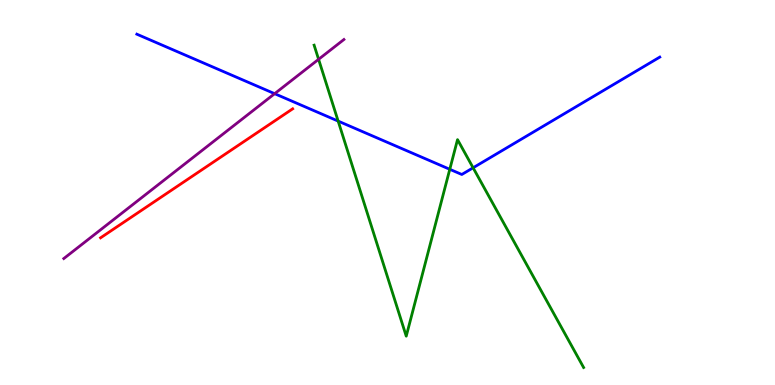[{'lines': ['blue', 'red'], 'intersections': []}, {'lines': ['green', 'red'], 'intersections': []}, {'lines': ['purple', 'red'], 'intersections': []}, {'lines': ['blue', 'green'], 'intersections': [{'x': 4.36, 'y': 6.85}, {'x': 5.8, 'y': 5.6}, {'x': 6.1, 'y': 5.64}]}, {'lines': ['blue', 'purple'], 'intersections': [{'x': 3.54, 'y': 7.57}]}, {'lines': ['green', 'purple'], 'intersections': [{'x': 4.11, 'y': 8.46}]}]